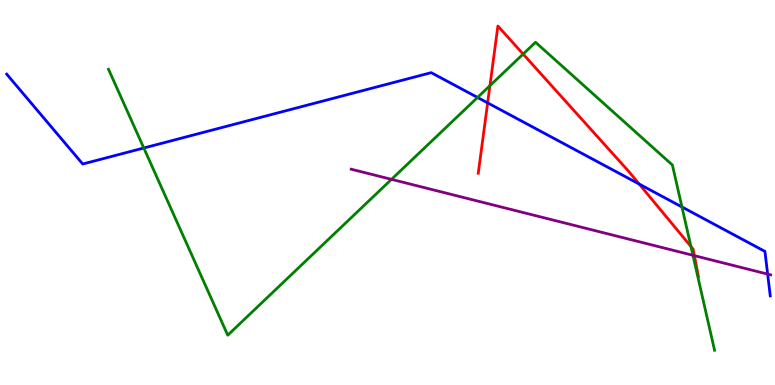[{'lines': ['blue', 'red'], 'intersections': [{'x': 6.29, 'y': 7.33}, {'x': 8.25, 'y': 5.22}]}, {'lines': ['green', 'red'], 'intersections': [{'x': 6.32, 'y': 7.77}, {'x': 6.75, 'y': 8.6}, {'x': 8.92, 'y': 3.6}]}, {'lines': ['purple', 'red'], 'intersections': [{'x': 8.96, 'y': 3.36}]}, {'lines': ['blue', 'green'], 'intersections': [{'x': 1.86, 'y': 6.16}, {'x': 6.16, 'y': 7.47}, {'x': 8.8, 'y': 4.62}]}, {'lines': ['blue', 'purple'], 'intersections': [{'x': 9.91, 'y': 2.88}]}, {'lines': ['green', 'purple'], 'intersections': [{'x': 5.05, 'y': 5.34}, {'x': 8.94, 'y': 3.37}]}]